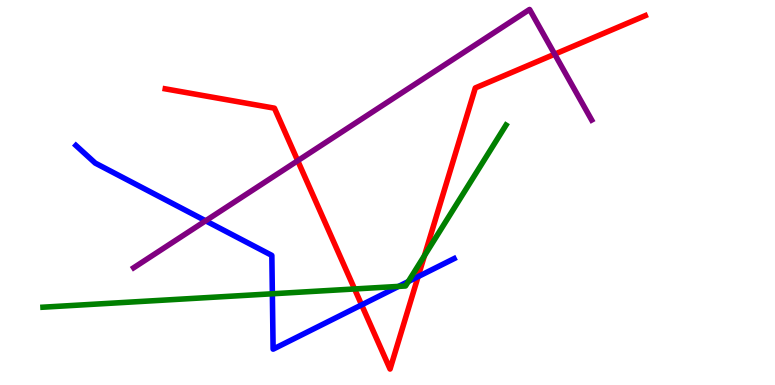[{'lines': ['blue', 'red'], 'intersections': [{'x': 4.67, 'y': 2.08}, {'x': 5.39, 'y': 2.81}]}, {'lines': ['green', 'red'], 'intersections': [{'x': 4.58, 'y': 2.49}, {'x': 5.48, 'y': 3.36}]}, {'lines': ['purple', 'red'], 'intersections': [{'x': 3.84, 'y': 5.83}, {'x': 7.16, 'y': 8.59}]}, {'lines': ['blue', 'green'], 'intersections': [{'x': 3.51, 'y': 2.37}, {'x': 5.14, 'y': 2.56}, {'x': 5.27, 'y': 2.69}]}, {'lines': ['blue', 'purple'], 'intersections': [{'x': 2.65, 'y': 4.27}]}, {'lines': ['green', 'purple'], 'intersections': []}]